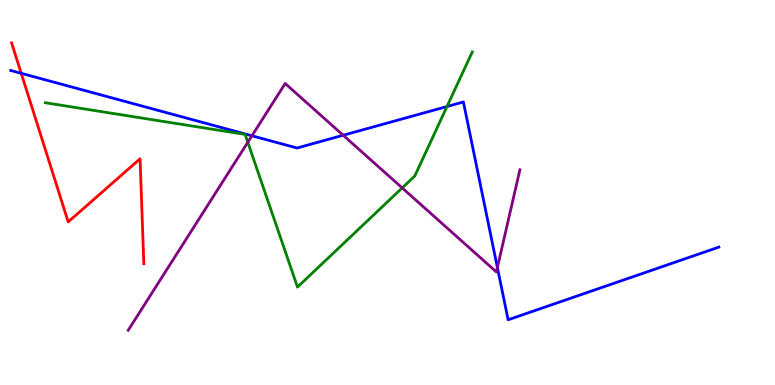[{'lines': ['blue', 'red'], 'intersections': [{'x': 0.274, 'y': 8.1}]}, {'lines': ['green', 'red'], 'intersections': []}, {'lines': ['purple', 'red'], 'intersections': []}, {'lines': ['blue', 'green'], 'intersections': [{'x': 5.77, 'y': 7.23}]}, {'lines': ['blue', 'purple'], 'intersections': [{'x': 3.25, 'y': 6.47}, {'x': 4.43, 'y': 6.49}, {'x': 6.42, 'y': 3.05}]}, {'lines': ['green', 'purple'], 'intersections': [{'x': 3.2, 'y': 6.3}, {'x': 5.19, 'y': 5.12}]}]